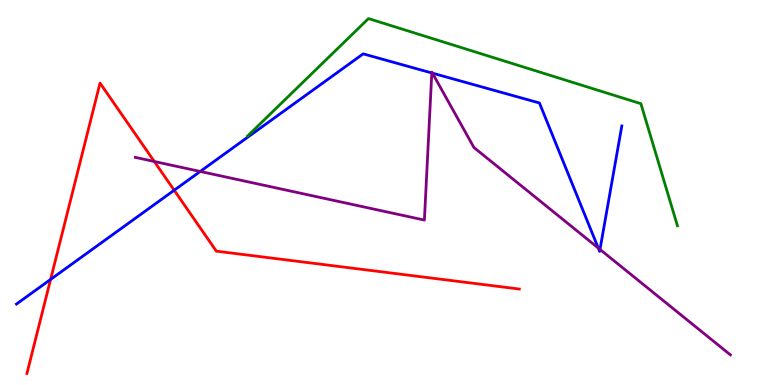[{'lines': ['blue', 'red'], 'intersections': [{'x': 0.653, 'y': 2.74}, {'x': 2.25, 'y': 5.06}]}, {'lines': ['green', 'red'], 'intersections': []}, {'lines': ['purple', 'red'], 'intersections': [{'x': 1.99, 'y': 5.81}]}, {'lines': ['blue', 'green'], 'intersections': []}, {'lines': ['blue', 'purple'], 'intersections': [{'x': 2.58, 'y': 5.55}, {'x': 5.57, 'y': 8.1}, {'x': 5.58, 'y': 8.1}, {'x': 7.72, 'y': 3.56}, {'x': 7.74, 'y': 3.52}]}, {'lines': ['green', 'purple'], 'intersections': []}]